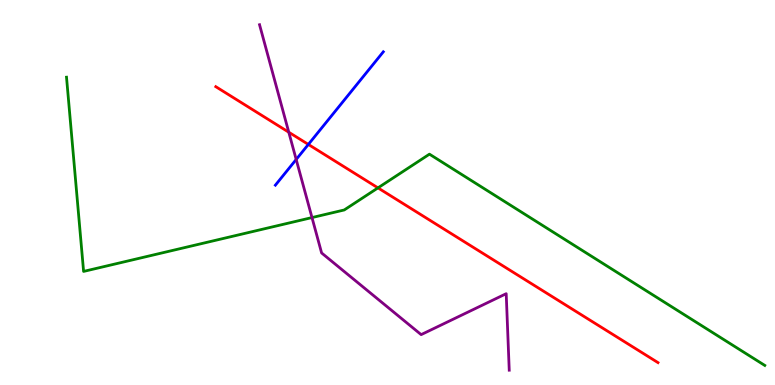[{'lines': ['blue', 'red'], 'intersections': [{'x': 3.98, 'y': 6.25}]}, {'lines': ['green', 'red'], 'intersections': [{'x': 4.88, 'y': 5.12}]}, {'lines': ['purple', 'red'], 'intersections': [{'x': 3.73, 'y': 6.57}]}, {'lines': ['blue', 'green'], 'intersections': []}, {'lines': ['blue', 'purple'], 'intersections': [{'x': 3.82, 'y': 5.86}]}, {'lines': ['green', 'purple'], 'intersections': [{'x': 4.03, 'y': 4.35}]}]